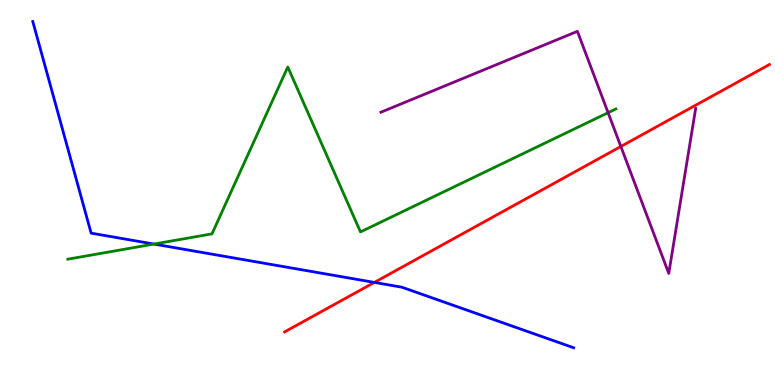[{'lines': ['blue', 'red'], 'intersections': [{'x': 4.83, 'y': 2.66}]}, {'lines': ['green', 'red'], 'intersections': []}, {'lines': ['purple', 'red'], 'intersections': [{'x': 8.01, 'y': 6.2}]}, {'lines': ['blue', 'green'], 'intersections': [{'x': 1.99, 'y': 3.66}]}, {'lines': ['blue', 'purple'], 'intersections': []}, {'lines': ['green', 'purple'], 'intersections': [{'x': 7.85, 'y': 7.07}]}]